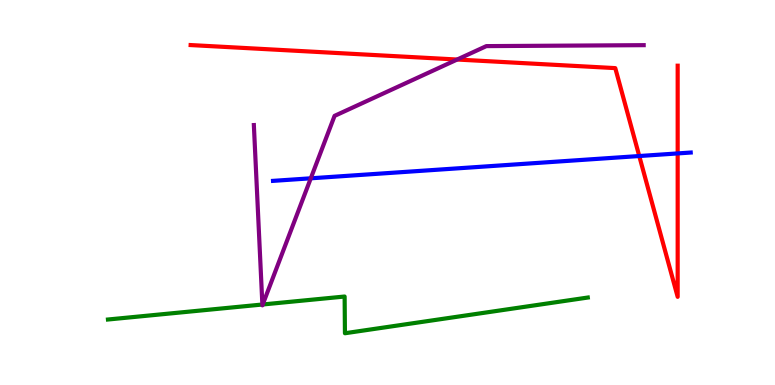[{'lines': ['blue', 'red'], 'intersections': [{'x': 8.25, 'y': 5.95}, {'x': 8.74, 'y': 6.01}]}, {'lines': ['green', 'red'], 'intersections': []}, {'lines': ['purple', 'red'], 'intersections': [{'x': 5.9, 'y': 8.45}]}, {'lines': ['blue', 'green'], 'intersections': []}, {'lines': ['blue', 'purple'], 'intersections': [{'x': 4.01, 'y': 5.37}]}, {'lines': ['green', 'purple'], 'intersections': [{'x': 3.39, 'y': 2.09}, {'x': 3.39, 'y': 2.09}]}]